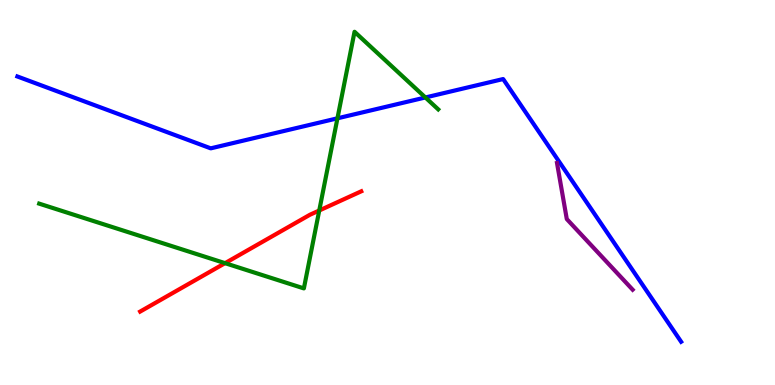[{'lines': ['blue', 'red'], 'intersections': []}, {'lines': ['green', 'red'], 'intersections': [{'x': 2.9, 'y': 3.16}, {'x': 4.12, 'y': 4.53}]}, {'lines': ['purple', 'red'], 'intersections': []}, {'lines': ['blue', 'green'], 'intersections': [{'x': 4.35, 'y': 6.93}, {'x': 5.49, 'y': 7.47}]}, {'lines': ['blue', 'purple'], 'intersections': []}, {'lines': ['green', 'purple'], 'intersections': []}]